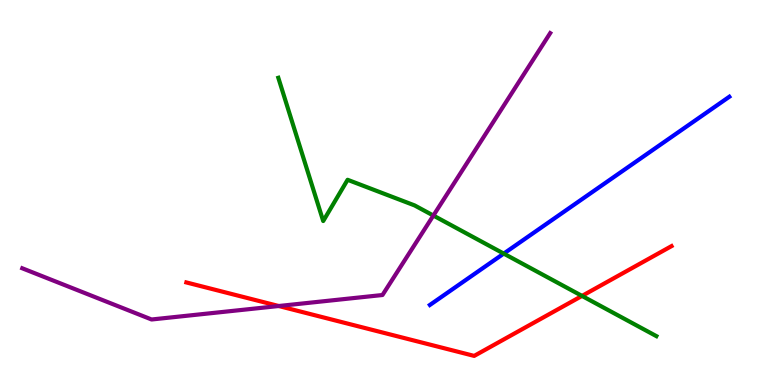[{'lines': ['blue', 'red'], 'intersections': []}, {'lines': ['green', 'red'], 'intersections': [{'x': 7.51, 'y': 2.31}]}, {'lines': ['purple', 'red'], 'intersections': [{'x': 3.6, 'y': 2.05}]}, {'lines': ['blue', 'green'], 'intersections': [{'x': 6.5, 'y': 3.41}]}, {'lines': ['blue', 'purple'], 'intersections': []}, {'lines': ['green', 'purple'], 'intersections': [{'x': 5.59, 'y': 4.4}]}]